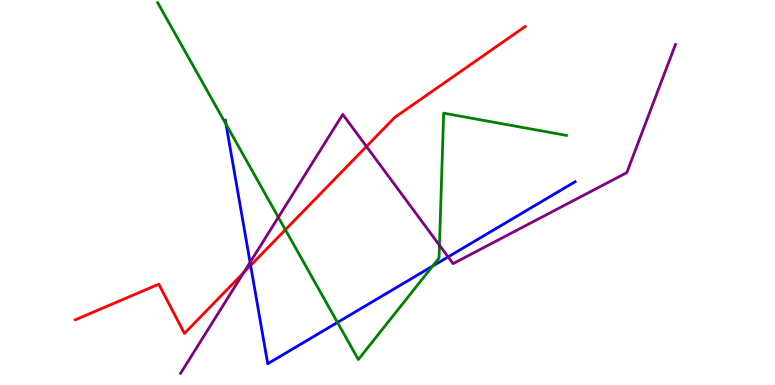[{'lines': ['blue', 'red'], 'intersections': [{'x': 3.23, 'y': 3.11}]}, {'lines': ['green', 'red'], 'intersections': [{'x': 3.68, 'y': 4.03}]}, {'lines': ['purple', 'red'], 'intersections': [{'x': 3.15, 'y': 2.92}, {'x': 4.73, 'y': 6.2}]}, {'lines': ['blue', 'green'], 'intersections': [{'x': 2.92, 'y': 6.77}, {'x': 4.35, 'y': 1.63}, {'x': 5.58, 'y': 3.09}]}, {'lines': ['blue', 'purple'], 'intersections': [{'x': 3.23, 'y': 3.18}, {'x': 5.78, 'y': 3.33}]}, {'lines': ['green', 'purple'], 'intersections': [{'x': 3.59, 'y': 4.36}, {'x': 5.67, 'y': 3.63}]}]